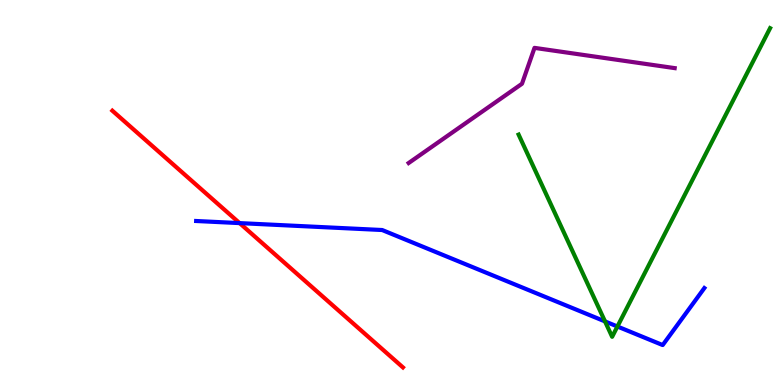[{'lines': ['blue', 'red'], 'intersections': [{'x': 3.09, 'y': 4.2}]}, {'lines': ['green', 'red'], 'intersections': []}, {'lines': ['purple', 'red'], 'intersections': []}, {'lines': ['blue', 'green'], 'intersections': [{'x': 7.81, 'y': 1.65}, {'x': 7.97, 'y': 1.52}]}, {'lines': ['blue', 'purple'], 'intersections': []}, {'lines': ['green', 'purple'], 'intersections': []}]